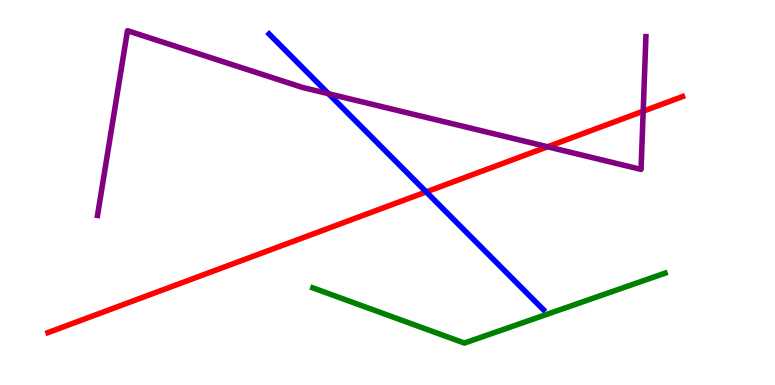[{'lines': ['blue', 'red'], 'intersections': [{'x': 5.5, 'y': 5.02}]}, {'lines': ['green', 'red'], 'intersections': []}, {'lines': ['purple', 'red'], 'intersections': [{'x': 7.07, 'y': 6.19}, {'x': 8.3, 'y': 7.11}]}, {'lines': ['blue', 'green'], 'intersections': []}, {'lines': ['blue', 'purple'], 'intersections': [{'x': 4.24, 'y': 7.57}]}, {'lines': ['green', 'purple'], 'intersections': []}]